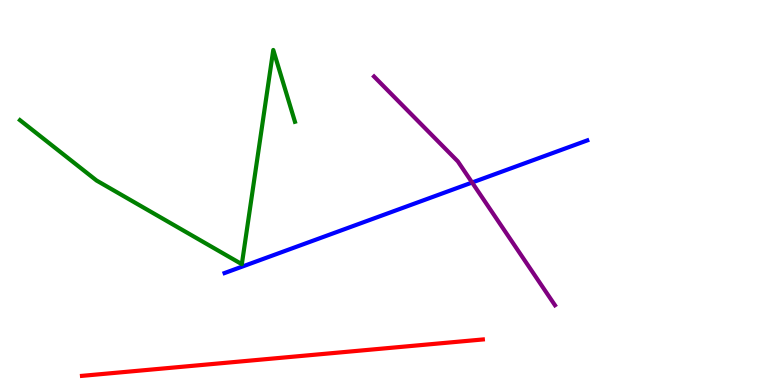[{'lines': ['blue', 'red'], 'intersections': []}, {'lines': ['green', 'red'], 'intersections': []}, {'lines': ['purple', 'red'], 'intersections': []}, {'lines': ['blue', 'green'], 'intersections': []}, {'lines': ['blue', 'purple'], 'intersections': [{'x': 6.09, 'y': 5.26}]}, {'lines': ['green', 'purple'], 'intersections': []}]